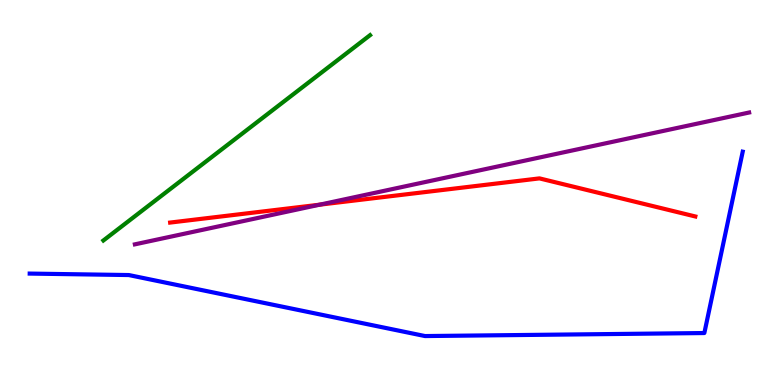[{'lines': ['blue', 'red'], 'intersections': []}, {'lines': ['green', 'red'], 'intersections': []}, {'lines': ['purple', 'red'], 'intersections': [{'x': 4.13, 'y': 4.68}]}, {'lines': ['blue', 'green'], 'intersections': []}, {'lines': ['blue', 'purple'], 'intersections': []}, {'lines': ['green', 'purple'], 'intersections': []}]